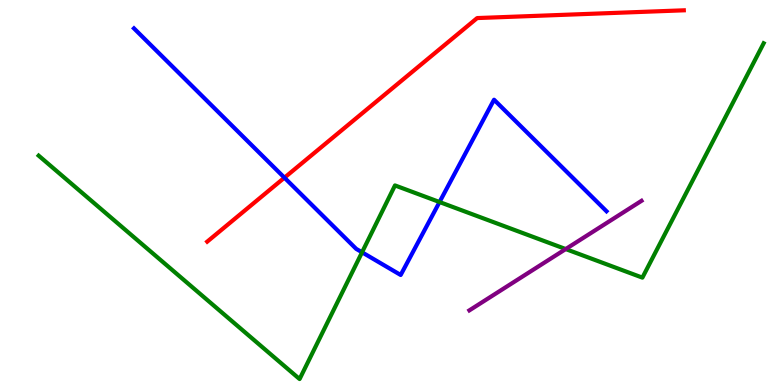[{'lines': ['blue', 'red'], 'intersections': [{'x': 3.67, 'y': 5.38}]}, {'lines': ['green', 'red'], 'intersections': []}, {'lines': ['purple', 'red'], 'intersections': []}, {'lines': ['blue', 'green'], 'intersections': [{'x': 4.67, 'y': 3.45}, {'x': 5.67, 'y': 4.75}]}, {'lines': ['blue', 'purple'], 'intersections': []}, {'lines': ['green', 'purple'], 'intersections': [{'x': 7.3, 'y': 3.53}]}]